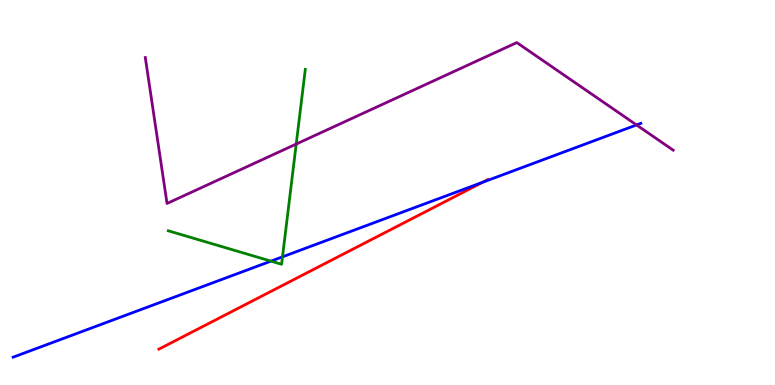[{'lines': ['blue', 'red'], 'intersections': [{'x': 6.23, 'y': 5.27}]}, {'lines': ['green', 'red'], 'intersections': []}, {'lines': ['purple', 'red'], 'intersections': []}, {'lines': ['blue', 'green'], 'intersections': [{'x': 3.5, 'y': 3.22}, {'x': 3.65, 'y': 3.33}]}, {'lines': ['blue', 'purple'], 'intersections': [{'x': 8.21, 'y': 6.75}]}, {'lines': ['green', 'purple'], 'intersections': [{'x': 3.82, 'y': 6.26}]}]